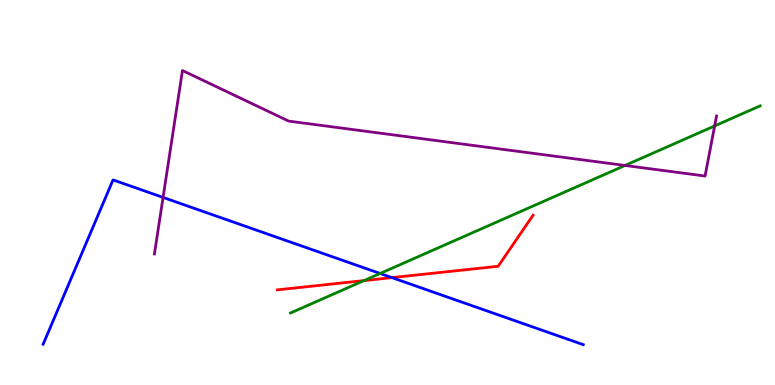[{'lines': ['blue', 'red'], 'intersections': [{'x': 5.06, 'y': 2.79}]}, {'lines': ['green', 'red'], 'intersections': [{'x': 4.7, 'y': 2.71}]}, {'lines': ['purple', 'red'], 'intersections': []}, {'lines': ['blue', 'green'], 'intersections': [{'x': 4.9, 'y': 2.9}]}, {'lines': ['blue', 'purple'], 'intersections': [{'x': 2.1, 'y': 4.87}]}, {'lines': ['green', 'purple'], 'intersections': [{'x': 8.06, 'y': 5.7}, {'x': 9.22, 'y': 6.73}]}]